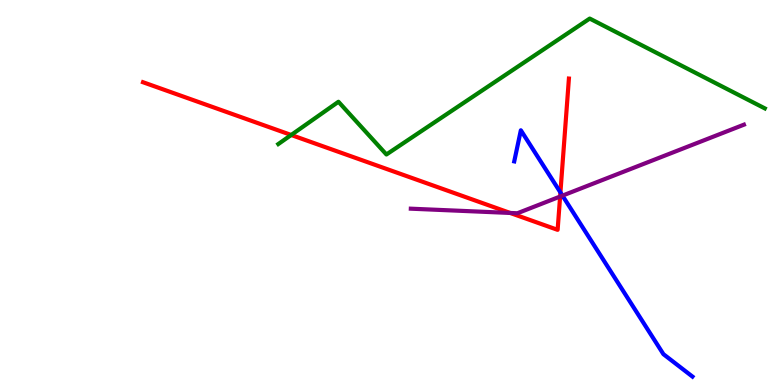[{'lines': ['blue', 'red'], 'intersections': [{'x': 7.23, 'y': 5.0}]}, {'lines': ['green', 'red'], 'intersections': [{'x': 3.76, 'y': 6.49}]}, {'lines': ['purple', 'red'], 'intersections': [{'x': 6.58, 'y': 4.47}, {'x': 7.23, 'y': 4.9}]}, {'lines': ['blue', 'green'], 'intersections': []}, {'lines': ['blue', 'purple'], 'intersections': [{'x': 7.26, 'y': 4.92}]}, {'lines': ['green', 'purple'], 'intersections': []}]